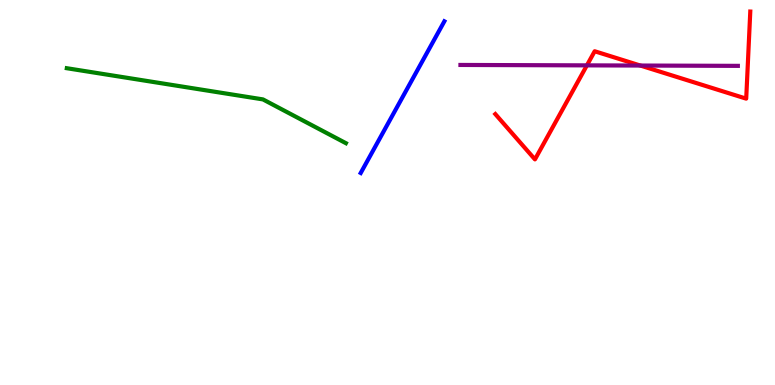[{'lines': ['blue', 'red'], 'intersections': []}, {'lines': ['green', 'red'], 'intersections': []}, {'lines': ['purple', 'red'], 'intersections': [{'x': 7.57, 'y': 8.3}, {'x': 8.26, 'y': 8.3}]}, {'lines': ['blue', 'green'], 'intersections': []}, {'lines': ['blue', 'purple'], 'intersections': []}, {'lines': ['green', 'purple'], 'intersections': []}]